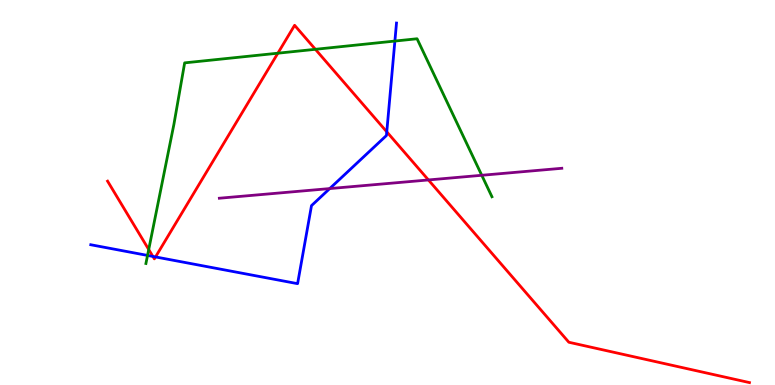[{'lines': ['blue', 'red'], 'intersections': [{'x': 1.97, 'y': 3.34}, {'x': 2.01, 'y': 3.33}, {'x': 4.99, 'y': 6.58}]}, {'lines': ['green', 'red'], 'intersections': [{'x': 1.92, 'y': 3.52}, {'x': 3.59, 'y': 8.62}, {'x': 4.07, 'y': 8.72}]}, {'lines': ['purple', 'red'], 'intersections': [{'x': 5.53, 'y': 5.33}]}, {'lines': ['blue', 'green'], 'intersections': [{'x': 1.9, 'y': 3.37}, {'x': 5.1, 'y': 8.93}]}, {'lines': ['blue', 'purple'], 'intersections': [{'x': 4.25, 'y': 5.1}]}, {'lines': ['green', 'purple'], 'intersections': [{'x': 6.22, 'y': 5.45}]}]